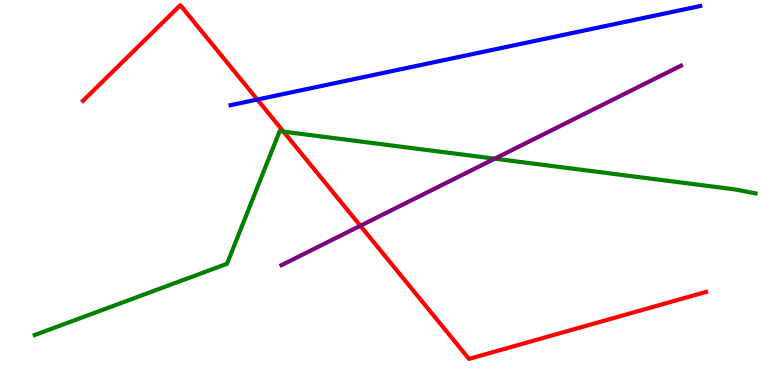[{'lines': ['blue', 'red'], 'intersections': [{'x': 3.32, 'y': 7.41}]}, {'lines': ['green', 'red'], 'intersections': [{'x': 3.66, 'y': 6.58}]}, {'lines': ['purple', 'red'], 'intersections': [{'x': 4.65, 'y': 4.14}]}, {'lines': ['blue', 'green'], 'intersections': []}, {'lines': ['blue', 'purple'], 'intersections': []}, {'lines': ['green', 'purple'], 'intersections': [{'x': 6.38, 'y': 5.88}]}]